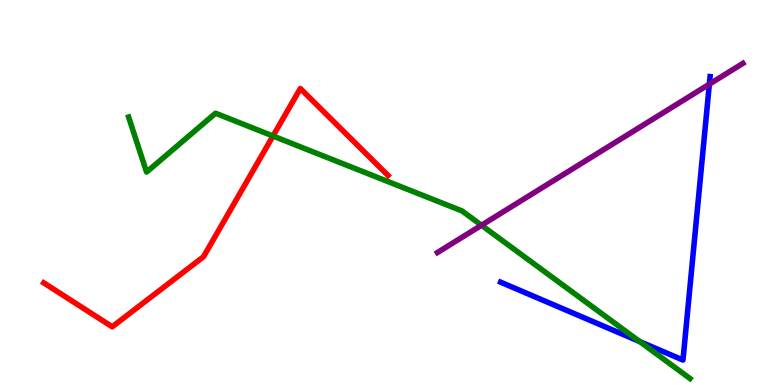[{'lines': ['blue', 'red'], 'intersections': []}, {'lines': ['green', 'red'], 'intersections': [{'x': 3.52, 'y': 6.47}]}, {'lines': ['purple', 'red'], 'intersections': []}, {'lines': ['blue', 'green'], 'intersections': [{'x': 8.25, 'y': 1.13}]}, {'lines': ['blue', 'purple'], 'intersections': [{'x': 9.15, 'y': 7.81}]}, {'lines': ['green', 'purple'], 'intersections': [{'x': 6.21, 'y': 4.15}]}]